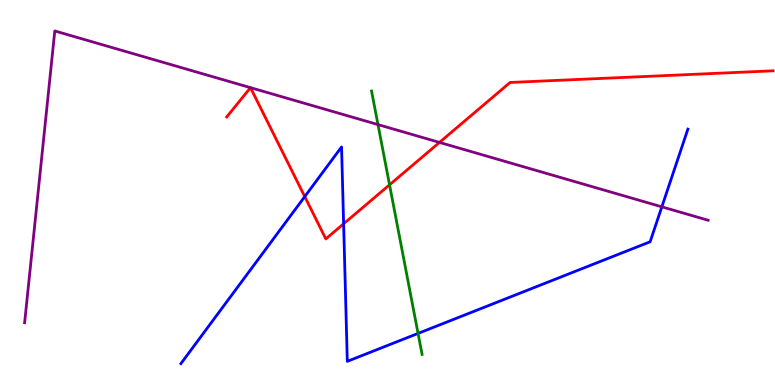[{'lines': ['blue', 'red'], 'intersections': [{'x': 3.93, 'y': 4.89}, {'x': 4.43, 'y': 4.19}]}, {'lines': ['green', 'red'], 'intersections': [{'x': 5.03, 'y': 5.2}]}, {'lines': ['purple', 'red'], 'intersections': [{'x': 3.23, 'y': 7.72}, {'x': 3.23, 'y': 7.72}, {'x': 5.67, 'y': 6.3}]}, {'lines': ['blue', 'green'], 'intersections': [{'x': 5.39, 'y': 1.34}]}, {'lines': ['blue', 'purple'], 'intersections': [{'x': 8.54, 'y': 4.63}]}, {'lines': ['green', 'purple'], 'intersections': [{'x': 4.88, 'y': 6.76}]}]